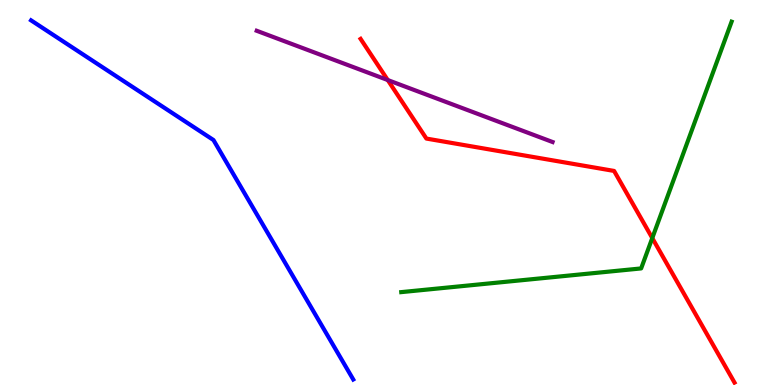[{'lines': ['blue', 'red'], 'intersections': []}, {'lines': ['green', 'red'], 'intersections': [{'x': 8.42, 'y': 3.82}]}, {'lines': ['purple', 'red'], 'intersections': [{'x': 5.0, 'y': 7.92}]}, {'lines': ['blue', 'green'], 'intersections': []}, {'lines': ['blue', 'purple'], 'intersections': []}, {'lines': ['green', 'purple'], 'intersections': []}]